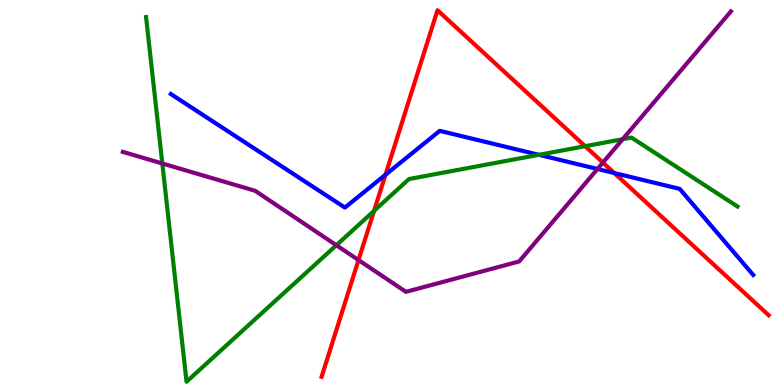[{'lines': ['blue', 'red'], 'intersections': [{'x': 4.97, 'y': 5.46}, {'x': 7.93, 'y': 5.51}]}, {'lines': ['green', 'red'], 'intersections': [{'x': 4.83, 'y': 4.52}, {'x': 7.55, 'y': 6.2}]}, {'lines': ['purple', 'red'], 'intersections': [{'x': 4.63, 'y': 3.25}, {'x': 7.78, 'y': 5.78}]}, {'lines': ['blue', 'green'], 'intersections': [{'x': 6.95, 'y': 5.98}]}, {'lines': ['blue', 'purple'], 'intersections': [{'x': 7.71, 'y': 5.61}]}, {'lines': ['green', 'purple'], 'intersections': [{'x': 2.09, 'y': 5.75}, {'x': 4.34, 'y': 3.63}, {'x': 8.03, 'y': 6.38}]}]